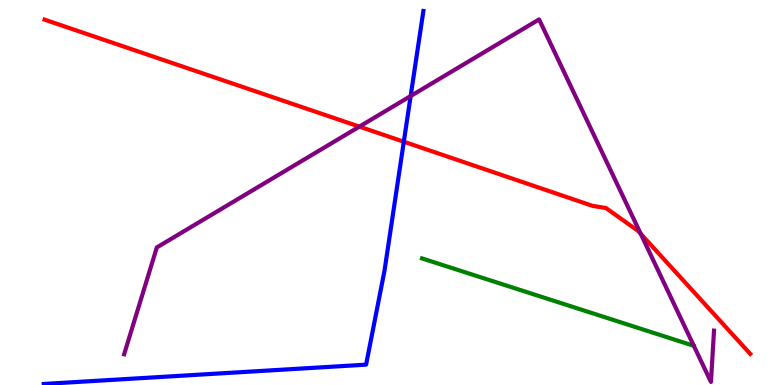[{'lines': ['blue', 'red'], 'intersections': [{'x': 5.21, 'y': 6.32}]}, {'lines': ['green', 'red'], 'intersections': []}, {'lines': ['purple', 'red'], 'intersections': [{'x': 4.64, 'y': 6.71}, {'x': 8.27, 'y': 3.93}]}, {'lines': ['blue', 'green'], 'intersections': []}, {'lines': ['blue', 'purple'], 'intersections': [{'x': 5.3, 'y': 7.51}]}, {'lines': ['green', 'purple'], 'intersections': []}]